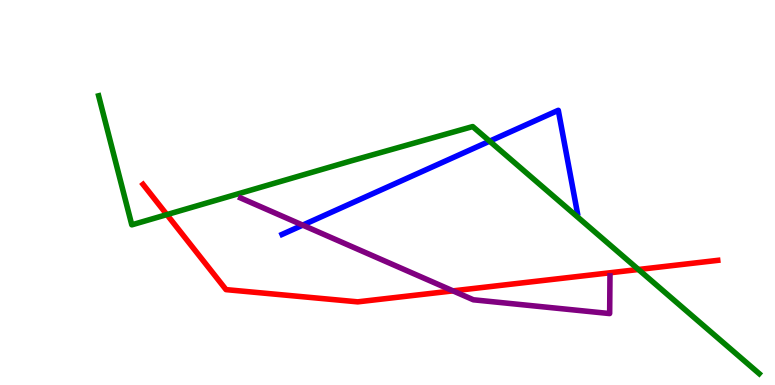[{'lines': ['blue', 'red'], 'intersections': []}, {'lines': ['green', 'red'], 'intersections': [{'x': 2.15, 'y': 4.43}, {'x': 8.24, 'y': 3.0}]}, {'lines': ['purple', 'red'], 'intersections': [{'x': 5.84, 'y': 2.44}]}, {'lines': ['blue', 'green'], 'intersections': [{'x': 6.32, 'y': 6.33}]}, {'lines': ['blue', 'purple'], 'intersections': [{'x': 3.91, 'y': 4.15}]}, {'lines': ['green', 'purple'], 'intersections': []}]